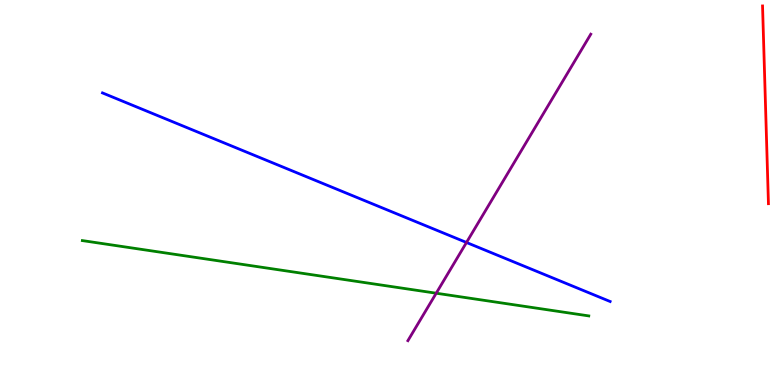[{'lines': ['blue', 'red'], 'intersections': []}, {'lines': ['green', 'red'], 'intersections': []}, {'lines': ['purple', 'red'], 'intersections': []}, {'lines': ['blue', 'green'], 'intersections': []}, {'lines': ['blue', 'purple'], 'intersections': [{'x': 6.02, 'y': 3.7}]}, {'lines': ['green', 'purple'], 'intersections': [{'x': 5.63, 'y': 2.38}]}]